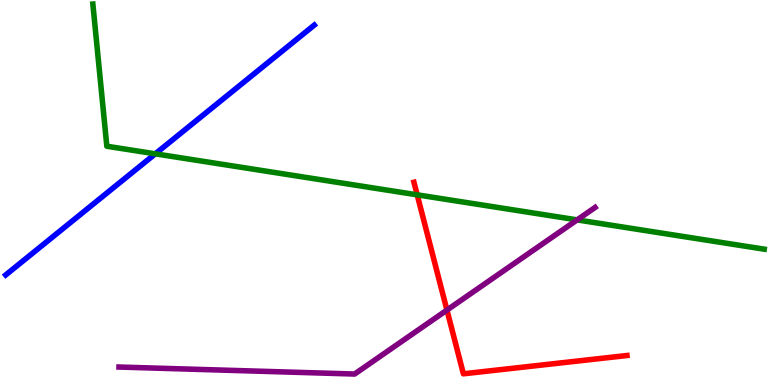[{'lines': ['blue', 'red'], 'intersections': []}, {'lines': ['green', 'red'], 'intersections': [{'x': 5.38, 'y': 4.94}]}, {'lines': ['purple', 'red'], 'intersections': [{'x': 5.77, 'y': 1.95}]}, {'lines': ['blue', 'green'], 'intersections': [{'x': 2.0, 'y': 6.0}]}, {'lines': ['blue', 'purple'], 'intersections': []}, {'lines': ['green', 'purple'], 'intersections': [{'x': 7.45, 'y': 4.29}]}]